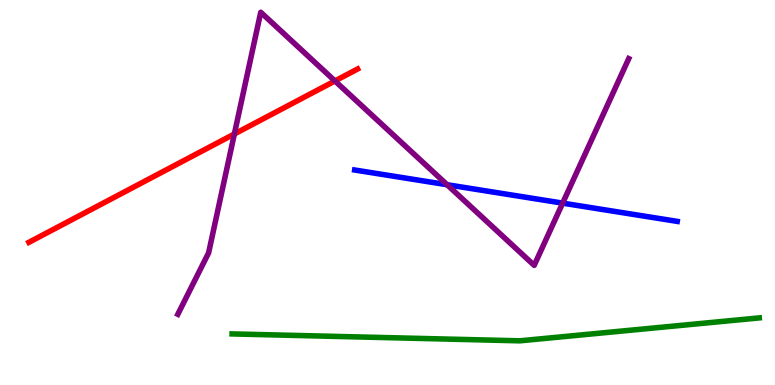[{'lines': ['blue', 'red'], 'intersections': []}, {'lines': ['green', 'red'], 'intersections': []}, {'lines': ['purple', 'red'], 'intersections': [{'x': 3.02, 'y': 6.52}, {'x': 4.32, 'y': 7.9}]}, {'lines': ['blue', 'green'], 'intersections': []}, {'lines': ['blue', 'purple'], 'intersections': [{'x': 5.77, 'y': 5.2}, {'x': 7.26, 'y': 4.72}]}, {'lines': ['green', 'purple'], 'intersections': []}]